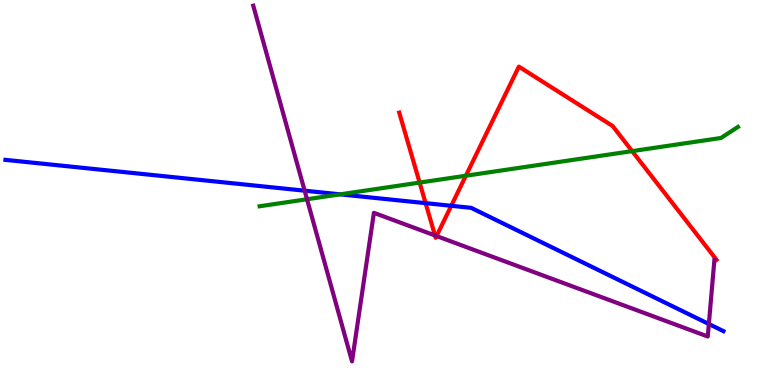[{'lines': ['blue', 'red'], 'intersections': [{'x': 5.49, 'y': 4.72}, {'x': 5.82, 'y': 4.65}]}, {'lines': ['green', 'red'], 'intersections': [{'x': 5.41, 'y': 5.26}, {'x': 6.01, 'y': 5.44}, {'x': 8.16, 'y': 6.07}]}, {'lines': ['purple', 'red'], 'intersections': [{'x': 5.61, 'y': 3.88}, {'x': 5.63, 'y': 3.87}]}, {'lines': ['blue', 'green'], 'intersections': [{'x': 4.39, 'y': 4.95}]}, {'lines': ['blue', 'purple'], 'intersections': [{'x': 3.93, 'y': 5.05}, {'x': 9.15, 'y': 1.58}]}, {'lines': ['green', 'purple'], 'intersections': [{'x': 3.96, 'y': 4.82}]}]